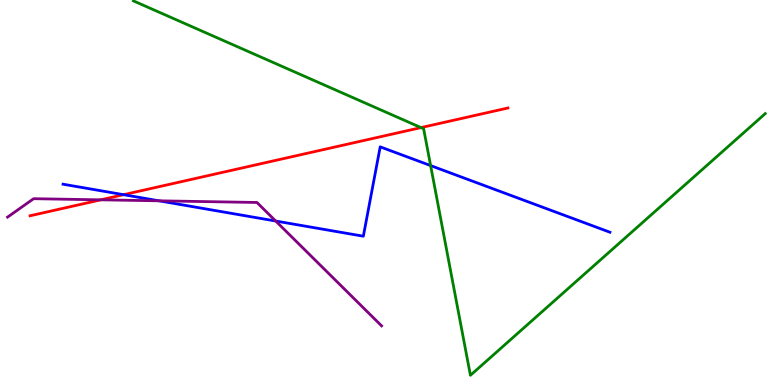[{'lines': ['blue', 'red'], 'intersections': [{'x': 1.59, 'y': 4.94}]}, {'lines': ['green', 'red'], 'intersections': [{'x': 5.43, 'y': 6.69}]}, {'lines': ['purple', 'red'], 'intersections': [{'x': 1.3, 'y': 4.81}]}, {'lines': ['blue', 'green'], 'intersections': [{'x': 5.56, 'y': 5.7}]}, {'lines': ['blue', 'purple'], 'intersections': [{'x': 2.05, 'y': 4.78}, {'x': 3.56, 'y': 4.26}]}, {'lines': ['green', 'purple'], 'intersections': []}]